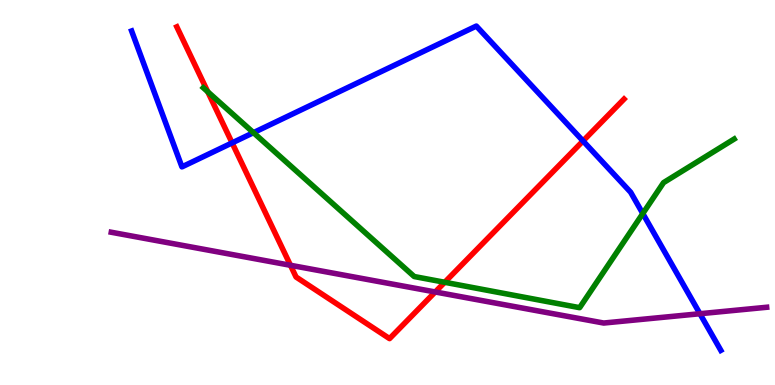[{'lines': ['blue', 'red'], 'intersections': [{'x': 3.0, 'y': 6.29}, {'x': 7.52, 'y': 6.34}]}, {'lines': ['green', 'red'], 'intersections': [{'x': 2.68, 'y': 7.62}, {'x': 5.74, 'y': 2.67}]}, {'lines': ['purple', 'red'], 'intersections': [{'x': 3.75, 'y': 3.11}, {'x': 5.62, 'y': 2.42}]}, {'lines': ['blue', 'green'], 'intersections': [{'x': 3.27, 'y': 6.55}, {'x': 8.29, 'y': 4.45}]}, {'lines': ['blue', 'purple'], 'intersections': [{'x': 9.03, 'y': 1.85}]}, {'lines': ['green', 'purple'], 'intersections': []}]